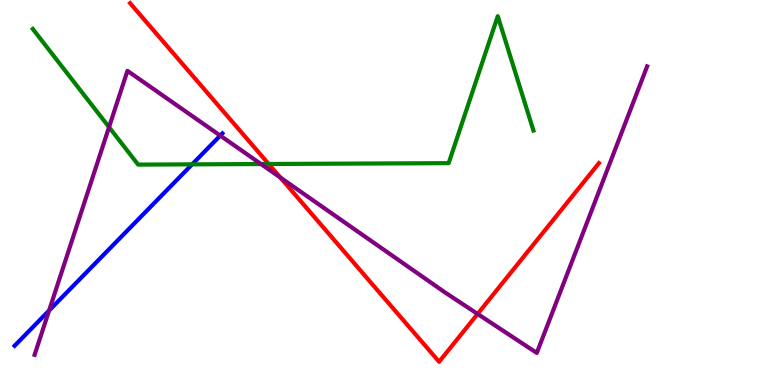[{'lines': ['blue', 'red'], 'intersections': []}, {'lines': ['green', 'red'], 'intersections': [{'x': 3.47, 'y': 5.74}]}, {'lines': ['purple', 'red'], 'intersections': [{'x': 3.62, 'y': 5.39}, {'x': 6.16, 'y': 1.85}]}, {'lines': ['blue', 'green'], 'intersections': [{'x': 2.48, 'y': 5.73}]}, {'lines': ['blue', 'purple'], 'intersections': [{'x': 0.633, 'y': 1.93}, {'x': 2.84, 'y': 6.48}]}, {'lines': ['green', 'purple'], 'intersections': [{'x': 1.41, 'y': 6.7}, {'x': 3.37, 'y': 5.74}]}]